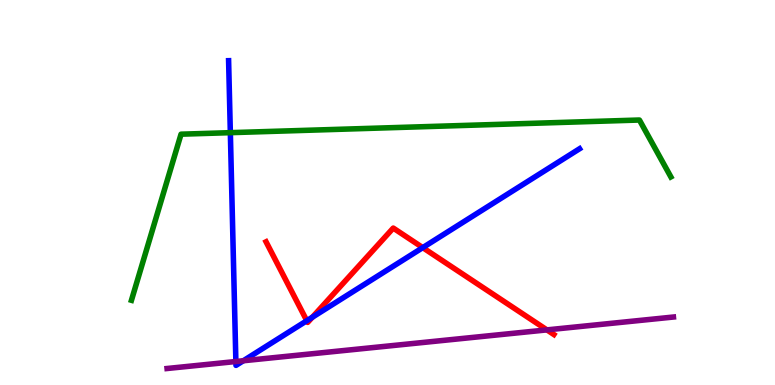[{'lines': ['blue', 'red'], 'intersections': [{'x': 3.96, 'y': 1.67}, {'x': 4.03, 'y': 1.76}, {'x': 5.45, 'y': 3.57}]}, {'lines': ['green', 'red'], 'intersections': []}, {'lines': ['purple', 'red'], 'intersections': [{'x': 7.06, 'y': 1.43}]}, {'lines': ['blue', 'green'], 'intersections': [{'x': 2.97, 'y': 6.55}]}, {'lines': ['blue', 'purple'], 'intersections': [{'x': 3.04, 'y': 0.61}, {'x': 3.14, 'y': 0.63}]}, {'lines': ['green', 'purple'], 'intersections': []}]